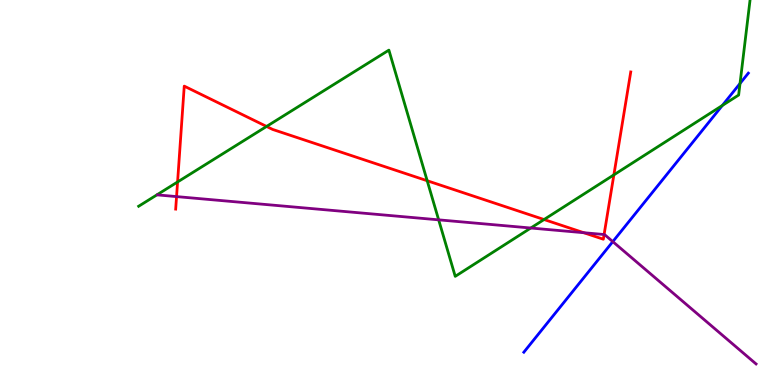[{'lines': ['blue', 'red'], 'intersections': []}, {'lines': ['green', 'red'], 'intersections': [{'x': 2.29, 'y': 5.27}, {'x': 3.44, 'y': 6.72}, {'x': 5.51, 'y': 5.31}, {'x': 7.02, 'y': 4.3}, {'x': 7.92, 'y': 5.46}]}, {'lines': ['purple', 'red'], 'intersections': [{'x': 2.28, 'y': 4.89}, {'x': 7.53, 'y': 3.96}, {'x': 7.79, 'y': 3.91}]}, {'lines': ['blue', 'green'], 'intersections': [{'x': 9.32, 'y': 7.26}, {'x': 9.55, 'y': 7.83}]}, {'lines': ['blue', 'purple'], 'intersections': [{'x': 7.91, 'y': 3.72}]}, {'lines': ['green', 'purple'], 'intersections': [{'x': 5.66, 'y': 4.29}, {'x': 6.85, 'y': 4.08}]}]